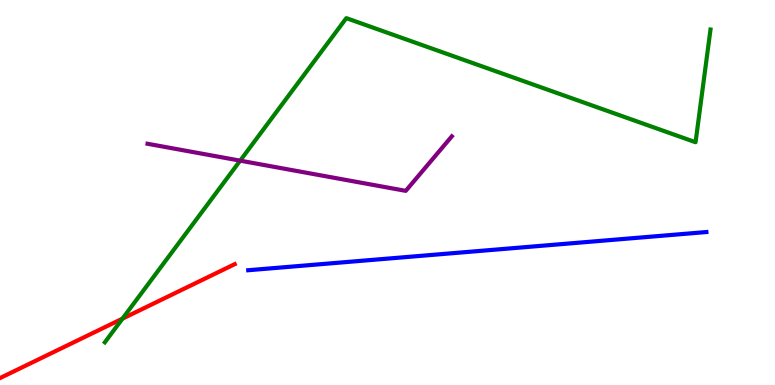[{'lines': ['blue', 'red'], 'intersections': []}, {'lines': ['green', 'red'], 'intersections': [{'x': 1.58, 'y': 1.72}]}, {'lines': ['purple', 'red'], 'intersections': []}, {'lines': ['blue', 'green'], 'intersections': []}, {'lines': ['blue', 'purple'], 'intersections': []}, {'lines': ['green', 'purple'], 'intersections': [{'x': 3.1, 'y': 5.83}]}]